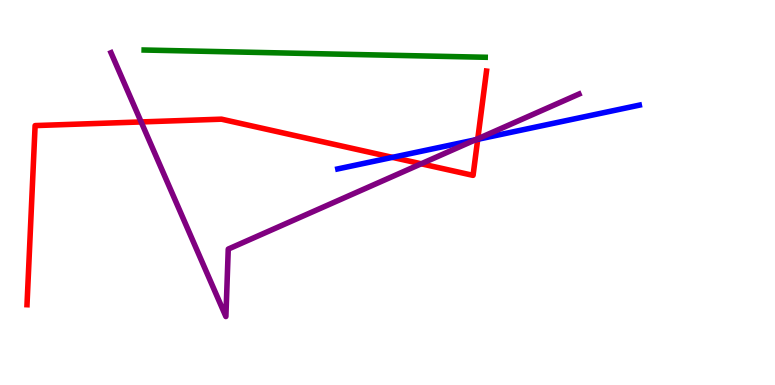[{'lines': ['blue', 'red'], 'intersections': [{'x': 5.06, 'y': 5.91}, {'x': 6.16, 'y': 6.38}]}, {'lines': ['green', 'red'], 'intersections': []}, {'lines': ['purple', 'red'], 'intersections': [{'x': 1.82, 'y': 6.83}, {'x': 5.44, 'y': 5.75}, {'x': 6.16, 'y': 6.4}]}, {'lines': ['blue', 'green'], 'intersections': []}, {'lines': ['blue', 'purple'], 'intersections': [{'x': 6.14, 'y': 6.37}]}, {'lines': ['green', 'purple'], 'intersections': []}]